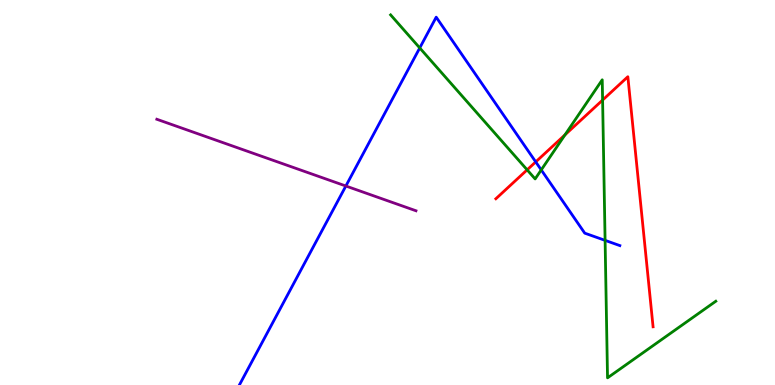[{'lines': ['blue', 'red'], 'intersections': [{'x': 6.91, 'y': 5.79}]}, {'lines': ['green', 'red'], 'intersections': [{'x': 6.8, 'y': 5.59}, {'x': 7.29, 'y': 6.5}, {'x': 7.78, 'y': 7.4}]}, {'lines': ['purple', 'red'], 'intersections': []}, {'lines': ['blue', 'green'], 'intersections': [{'x': 5.42, 'y': 8.75}, {'x': 6.98, 'y': 5.59}, {'x': 7.81, 'y': 3.76}]}, {'lines': ['blue', 'purple'], 'intersections': [{'x': 4.46, 'y': 5.17}]}, {'lines': ['green', 'purple'], 'intersections': []}]